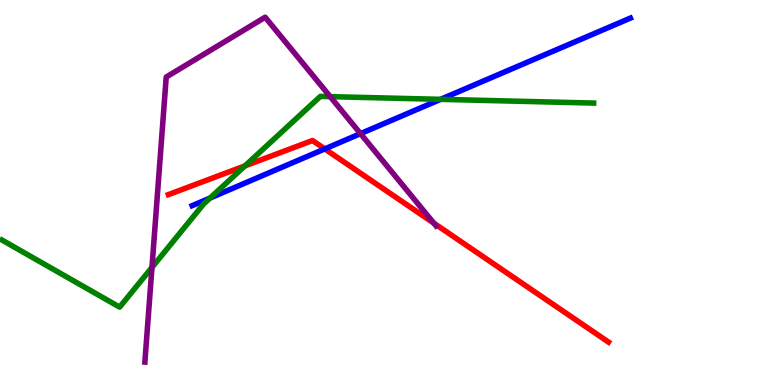[{'lines': ['blue', 'red'], 'intersections': [{'x': 4.19, 'y': 6.13}]}, {'lines': ['green', 'red'], 'intersections': [{'x': 3.16, 'y': 5.69}]}, {'lines': ['purple', 'red'], 'intersections': [{'x': 5.6, 'y': 4.21}]}, {'lines': ['blue', 'green'], 'intersections': [{'x': 2.71, 'y': 4.86}, {'x': 5.69, 'y': 7.42}]}, {'lines': ['blue', 'purple'], 'intersections': [{'x': 4.65, 'y': 6.53}]}, {'lines': ['green', 'purple'], 'intersections': [{'x': 1.96, 'y': 3.05}, {'x': 4.26, 'y': 7.49}]}]